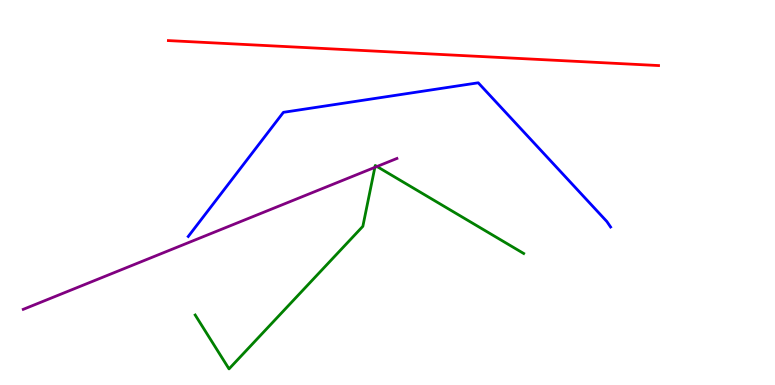[{'lines': ['blue', 'red'], 'intersections': []}, {'lines': ['green', 'red'], 'intersections': []}, {'lines': ['purple', 'red'], 'intersections': []}, {'lines': ['blue', 'green'], 'intersections': []}, {'lines': ['blue', 'purple'], 'intersections': []}, {'lines': ['green', 'purple'], 'intersections': [{'x': 4.84, 'y': 5.65}, {'x': 4.86, 'y': 5.67}]}]